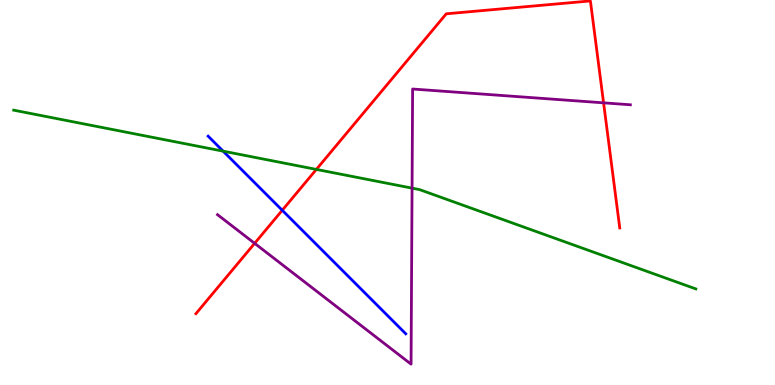[{'lines': ['blue', 'red'], 'intersections': [{'x': 3.64, 'y': 4.54}]}, {'lines': ['green', 'red'], 'intersections': [{'x': 4.08, 'y': 5.6}]}, {'lines': ['purple', 'red'], 'intersections': [{'x': 3.29, 'y': 3.68}, {'x': 7.79, 'y': 7.33}]}, {'lines': ['blue', 'green'], 'intersections': [{'x': 2.88, 'y': 6.07}]}, {'lines': ['blue', 'purple'], 'intersections': []}, {'lines': ['green', 'purple'], 'intersections': [{'x': 5.32, 'y': 5.11}]}]